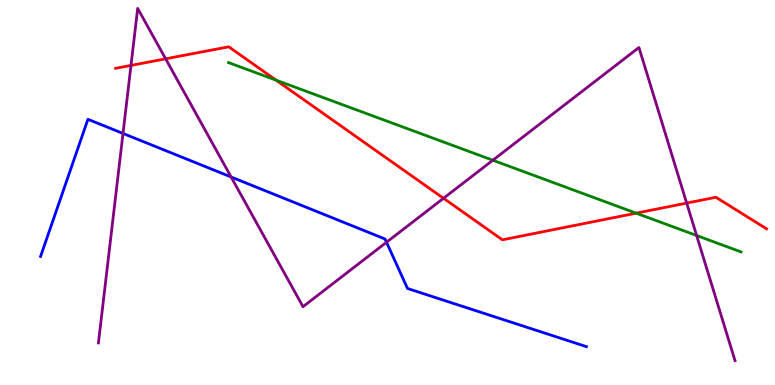[{'lines': ['blue', 'red'], 'intersections': []}, {'lines': ['green', 'red'], 'intersections': [{'x': 3.56, 'y': 7.92}, {'x': 8.21, 'y': 4.46}]}, {'lines': ['purple', 'red'], 'intersections': [{'x': 1.69, 'y': 8.3}, {'x': 2.14, 'y': 8.47}, {'x': 5.72, 'y': 4.85}, {'x': 8.86, 'y': 4.72}]}, {'lines': ['blue', 'green'], 'intersections': []}, {'lines': ['blue', 'purple'], 'intersections': [{'x': 1.59, 'y': 6.53}, {'x': 2.98, 'y': 5.4}, {'x': 4.99, 'y': 3.71}]}, {'lines': ['green', 'purple'], 'intersections': [{'x': 6.36, 'y': 5.84}, {'x': 8.99, 'y': 3.88}]}]